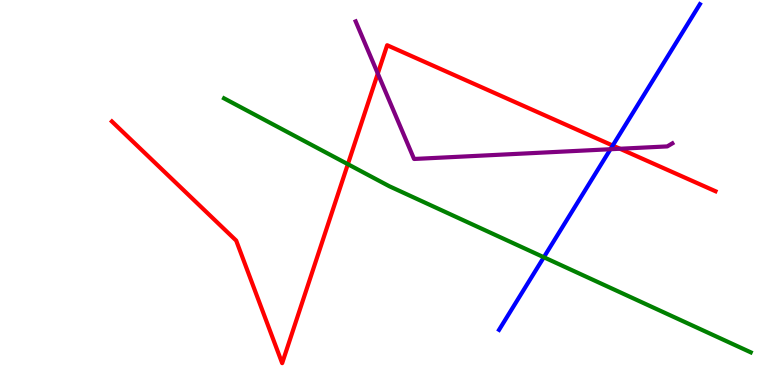[{'lines': ['blue', 'red'], 'intersections': [{'x': 7.91, 'y': 6.22}]}, {'lines': ['green', 'red'], 'intersections': [{'x': 4.49, 'y': 5.74}]}, {'lines': ['purple', 'red'], 'intersections': [{'x': 4.87, 'y': 8.09}, {'x': 8.0, 'y': 6.14}]}, {'lines': ['blue', 'green'], 'intersections': [{'x': 7.02, 'y': 3.32}]}, {'lines': ['blue', 'purple'], 'intersections': [{'x': 7.88, 'y': 6.12}]}, {'lines': ['green', 'purple'], 'intersections': []}]